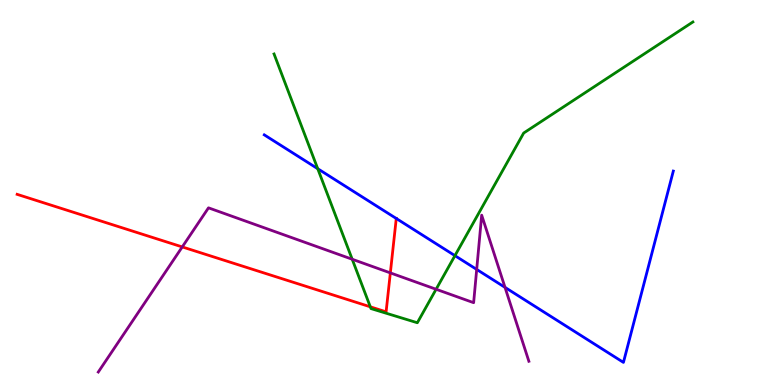[{'lines': ['blue', 'red'], 'intersections': [{'x': 5.11, 'y': 4.33}]}, {'lines': ['green', 'red'], 'intersections': [{'x': 4.78, 'y': 2.03}]}, {'lines': ['purple', 'red'], 'intersections': [{'x': 2.35, 'y': 3.59}, {'x': 5.04, 'y': 2.91}]}, {'lines': ['blue', 'green'], 'intersections': [{'x': 4.1, 'y': 5.62}, {'x': 5.87, 'y': 3.36}]}, {'lines': ['blue', 'purple'], 'intersections': [{'x': 6.15, 'y': 3.0}, {'x': 6.52, 'y': 2.54}]}, {'lines': ['green', 'purple'], 'intersections': [{'x': 4.54, 'y': 3.27}, {'x': 5.63, 'y': 2.49}]}]